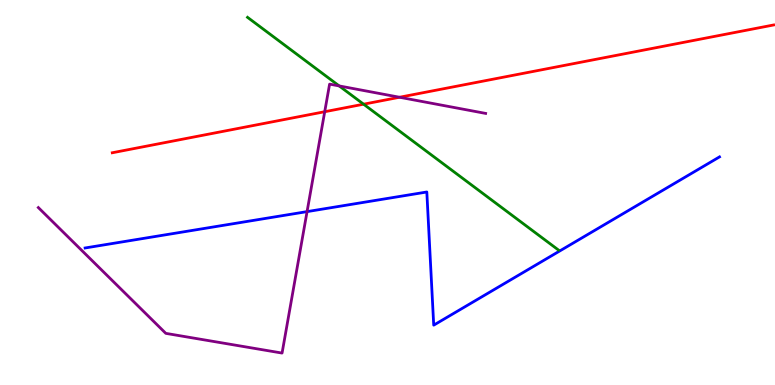[{'lines': ['blue', 'red'], 'intersections': []}, {'lines': ['green', 'red'], 'intersections': [{'x': 4.69, 'y': 7.29}]}, {'lines': ['purple', 'red'], 'intersections': [{'x': 4.19, 'y': 7.1}, {'x': 5.16, 'y': 7.47}]}, {'lines': ['blue', 'green'], 'intersections': []}, {'lines': ['blue', 'purple'], 'intersections': [{'x': 3.96, 'y': 4.5}]}, {'lines': ['green', 'purple'], 'intersections': [{'x': 4.38, 'y': 7.77}]}]